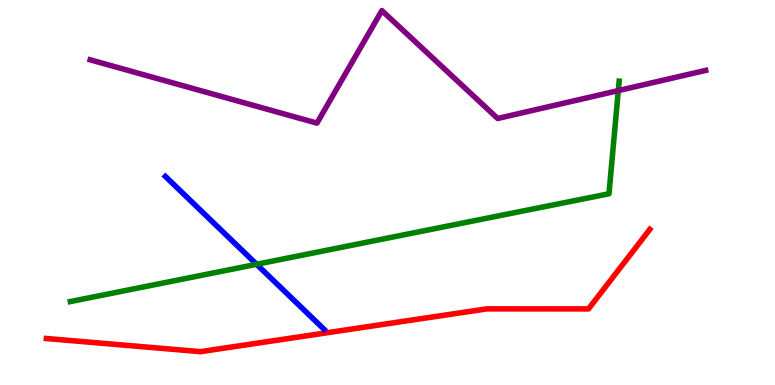[{'lines': ['blue', 'red'], 'intersections': []}, {'lines': ['green', 'red'], 'intersections': []}, {'lines': ['purple', 'red'], 'intersections': []}, {'lines': ['blue', 'green'], 'intersections': [{'x': 3.31, 'y': 3.14}]}, {'lines': ['blue', 'purple'], 'intersections': []}, {'lines': ['green', 'purple'], 'intersections': [{'x': 7.98, 'y': 7.65}]}]